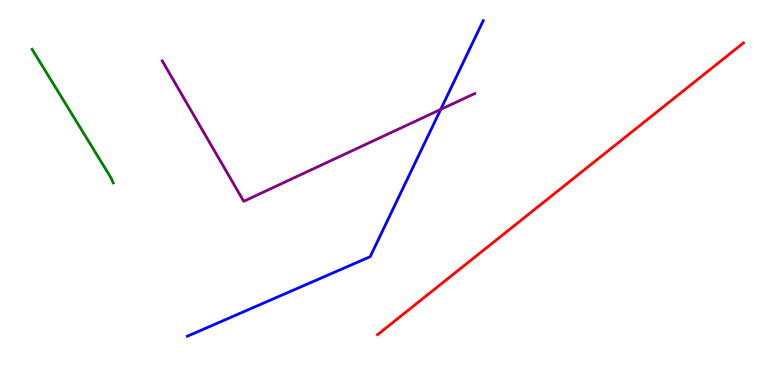[{'lines': ['blue', 'red'], 'intersections': []}, {'lines': ['green', 'red'], 'intersections': []}, {'lines': ['purple', 'red'], 'intersections': []}, {'lines': ['blue', 'green'], 'intersections': []}, {'lines': ['blue', 'purple'], 'intersections': [{'x': 5.69, 'y': 7.16}]}, {'lines': ['green', 'purple'], 'intersections': []}]